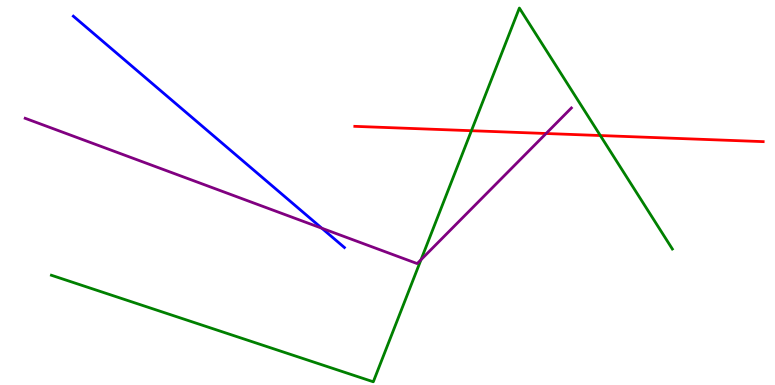[{'lines': ['blue', 'red'], 'intersections': []}, {'lines': ['green', 'red'], 'intersections': [{'x': 6.08, 'y': 6.6}, {'x': 7.75, 'y': 6.48}]}, {'lines': ['purple', 'red'], 'intersections': [{'x': 7.05, 'y': 6.53}]}, {'lines': ['blue', 'green'], 'intersections': []}, {'lines': ['blue', 'purple'], 'intersections': [{'x': 4.15, 'y': 4.07}]}, {'lines': ['green', 'purple'], 'intersections': [{'x': 5.43, 'y': 3.25}]}]